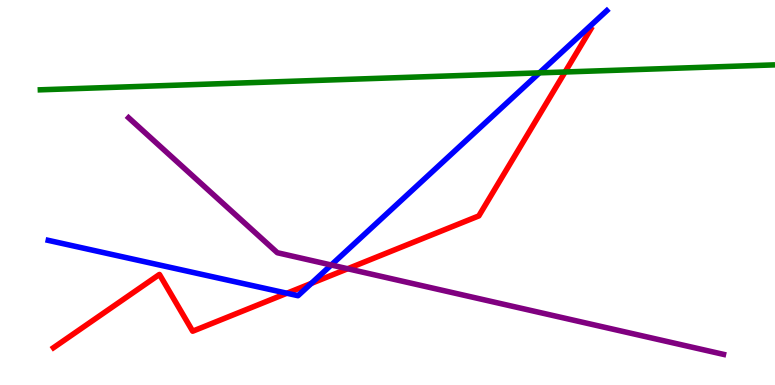[{'lines': ['blue', 'red'], 'intersections': [{'x': 3.7, 'y': 2.38}, {'x': 4.02, 'y': 2.64}]}, {'lines': ['green', 'red'], 'intersections': [{'x': 7.29, 'y': 8.13}]}, {'lines': ['purple', 'red'], 'intersections': [{'x': 4.49, 'y': 3.02}]}, {'lines': ['blue', 'green'], 'intersections': [{'x': 6.96, 'y': 8.11}]}, {'lines': ['blue', 'purple'], 'intersections': [{'x': 4.27, 'y': 3.12}]}, {'lines': ['green', 'purple'], 'intersections': []}]